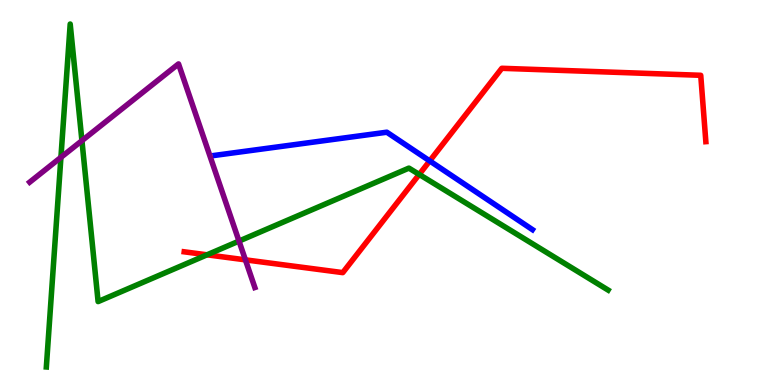[{'lines': ['blue', 'red'], 'intersections': [{'x': 5.54, 'y': 5.82}]}, {'lines': ['green', 'red'], 'intersections': [{'x': 2.67, 'y': 3.38}, {'x': 5.41, 'y': 5.47}]}, {'lines': ['purple', 'red'], 'intersections': [{'x': 3.17, 'y': 3.25}]}, {'lines': ['blue', 'green'], 'intersections': []}, {'lines': ['blue', 'purple'], 'intersections': []}, {'lines': ['green', 'purple'], 'intersections': [{'x': 0.786, 'y': 5.91}, {'x': 1.06, 'y': 6.35}, {'x': 3.08, 'y': 3.74}]}]